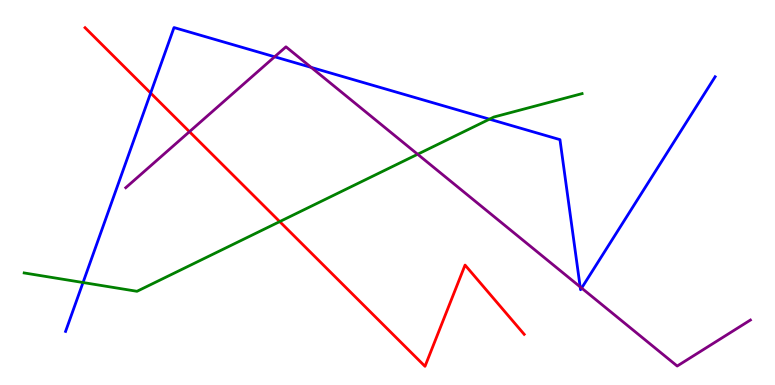[{'lines': ['blue', 'red'], 'intersections': [{'x': 1.94, 'y': 7.58}]}, {'lines': ['green', 'red'], 'intersections': [{'x': 3.61, 'y': 4.24}]}, {'lines': ['purple', 'red'], 'intersections': [{'x': 2.44, 'y': 6.58}]}, {'lines': ['blue', 'green'], 'intersections': [{'x': 1.07, 'y': 2.66}, {'x': 6.32, 'y': 6.9}]}, {'lines': ['blue', 'purple'], 'intersections': [{'x': 3.54, 'y': 8.53}, {'x': 4.02, 'y': 8.25}, {'x': 7.49, 'y': 2.55}, {'x': 7.5, 'y': 2.52}]}, {'lines': ['green', 'purple'], 'intersections': [{'x': 5.39, 'y': 5.99}]}]